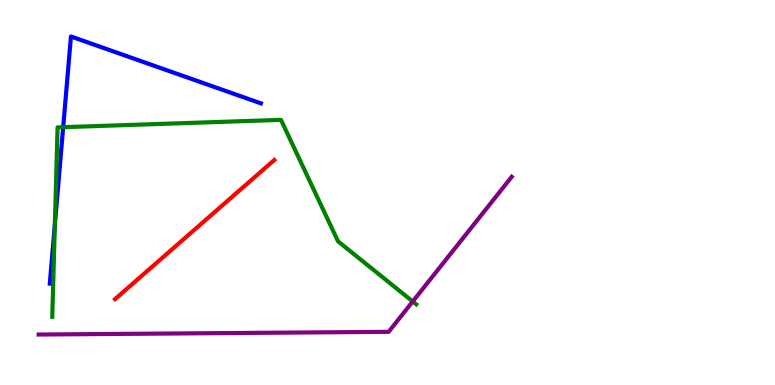[{'lines': ['blue', 'red'], 'intersections': []}, {'lines': ['green', 'red'], 'intersections': []}, {'lines': ['purple', 'red'], 'intersections': []}, {'lines': ['blue', 'green'], 'intersections': [{'x': 0.708, 'y': 4.17}, {'x': 0.815, 'y': 6.7}]}, {'lines': ['blue', 'purple'], 'intersections': []}, {'lines': ['green', 'purple'], 'intersections': [{'x': 5.33, 'y': 2.17}]}]